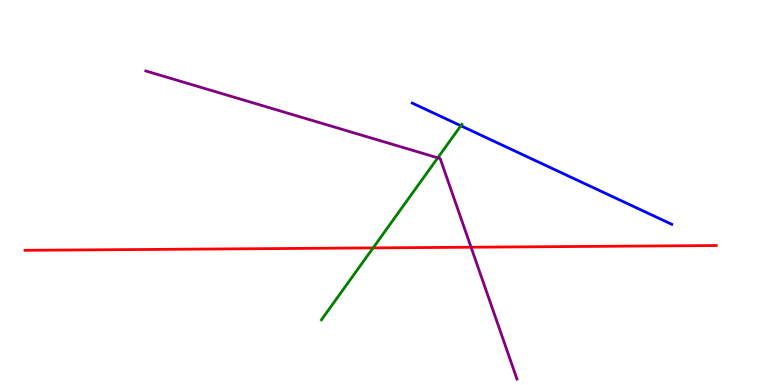[{'lines': ['blue', 'red'], 'intersections': []}, {'lines': ['green', 'red'], 'intersections': [{'x': 4.81, 'y': 3.56}]}, {'lines': ['purple', 'red'], 'intersections': [{'x': 6.08, 'y': 3.58}]}, {'lines': ['blue', 'green'], 'intersections': [{'x': 5.95, 'y': 6.73}]}, {'lines': ['blue', 'purple'], 'intersections': []}, {'lines': ['green', 'purple'], 'intersections': [{'x': 5.65, 'y': 5.9}]}]